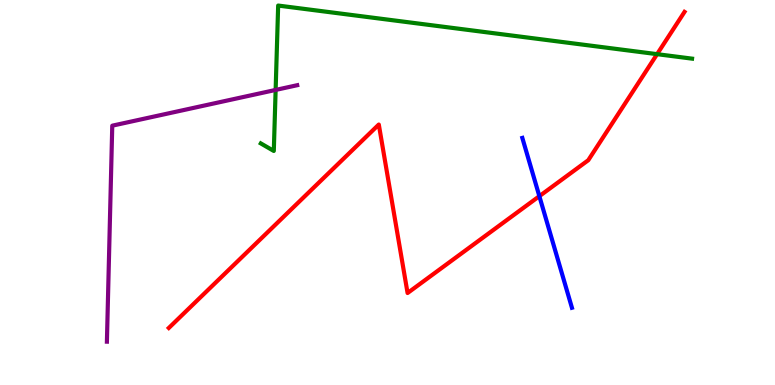[{'lines': ['blue', 'red'], 'intersections': [{'x': 6.96, 'y': 4.9}]}, {'lines': ['green', 'red'], 'intersections': [{'x': 8.48, 'y': 8.59}]}, {'lines': ['purple', 'red'], 'intersections': []}, {'lines': ['blue', 'green'], 'intersections': []}, {'lines': ['blue', 'purple'], 'intersections': []}, {'lines': ['green', 'purple'], 'intersections': [{'x': 3.56, 'y': 7.66}]}]